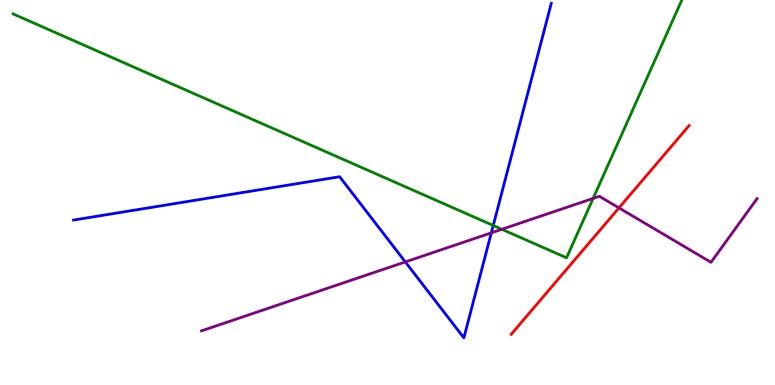[{'lines': ['blue', 'red'], 'intersections': []}, {'lines': ['green', 'red'], 'intersections': []}, {'lines': ['purple', 'red'], 'intersections': [{'x': 7.99, 'y': 4.6}]}, {'lines': ['blue', 'green'], 'intersections': [{'x': 6.36, 'y': 4.14}]}, {'lines': ['blue', 'purple'], 'intersections': [{'x': 5.23, 'y': 3.2}, {'x': 6.34, 'y': 3.95}]}, {'lines': ['green', 'purple'], 'intersections': [{'x': 6.48, 'y': 4.04}, {'x': 7.65, 'y': 4.85}]}]